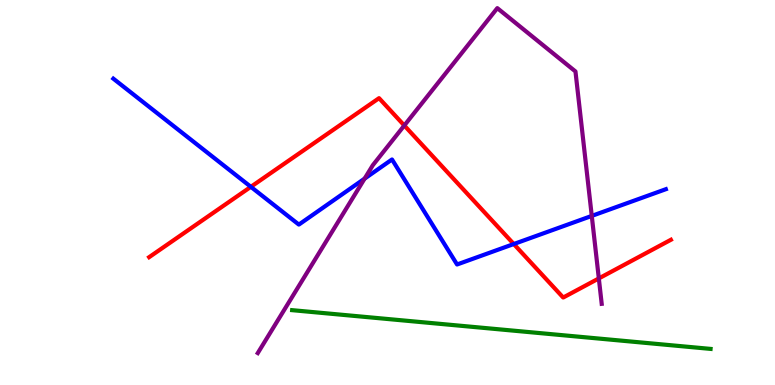[{'lines': ['blue', 'red'], 'intersections': [{'x': 3.24, 'y': 5.15}, {'x': 6.63, 'y': 3.66}]}, {'lines': ['green', 'red'], 'intersections': []}, {'lines': ['purple', 'red'], 'intersections': [{'x': 5.22, 'y': 6.74}, {'x': 7.73, 'y': 2.77}]}, {'lines': ['blue', 'green'], 'intersections': []}, {'lines': ['blue', 'purple'], 'intersections': [{'x': 4.7, 'y': 5.36}, {'x': 7.64, 'y': 4.39}]}, {'lines': ['green', 'purple'], 'intersections': []}]